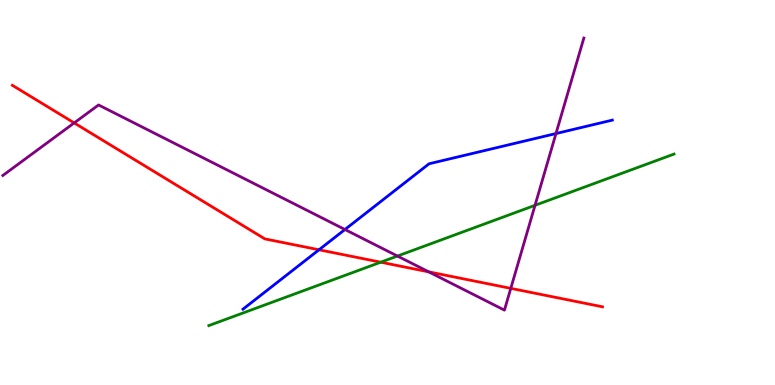[{'lines': ['blue', 'red'], 'intersections': [{'x': 4.12, 'y': 3.51}]}, {'lines': ['green', 'red'], 'intersections': [{'x': 4.91, 'y': 3.19}]}, {'lines': ['purple', 'red'], 'intersections': [{'x': 0.957, 'y': 6.81}, {'x': 5.53, 'y': 2.94}, {'x': 6.59, 'y': 2.51}]}, {'lines': ['blue', 'green'], 'intersections': []}, {'lines': ['blue', 'purple'], 'intersections': [{'x': 4.45, 'y': 4.04}, {'x': 7.17, 'y': 6.53}]}, {'lines': ['green', 'purple'], 'intersections': [{'x': 5.13, 'y': 3.35}, {'x': 6.9, 'y': 4.67}]}]